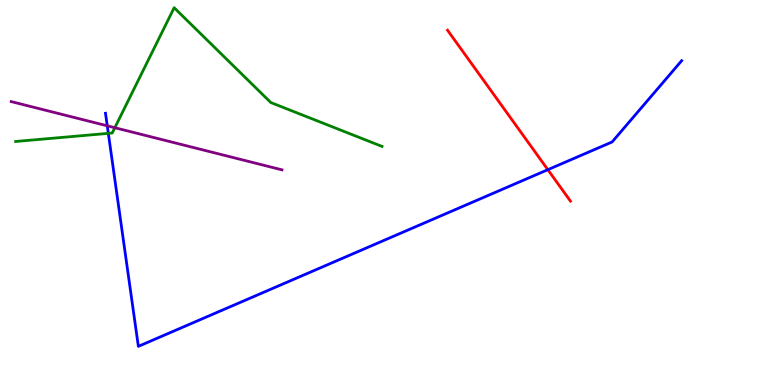[{'lines': ['blue', 'red'], 'intersections': [{'x': 7.07, 'y': 5.59}]}, {'lines': ['green', 'red'], 'intersections': []}, {'lines': ['purple', 'red'], 'intersections': []}, {'lines': ['blue', 'green'], 'intersections': [{'x': 1.4, 'y': 6.54}]}, {'lines': ['blue', 'purple'], 'intersections': [{'x': 1.38, 'y': 6.73}]}, {'lines': ['green', 'purple'], 'intersections': [{'x': 1.48, 'y': 6.68}]}]